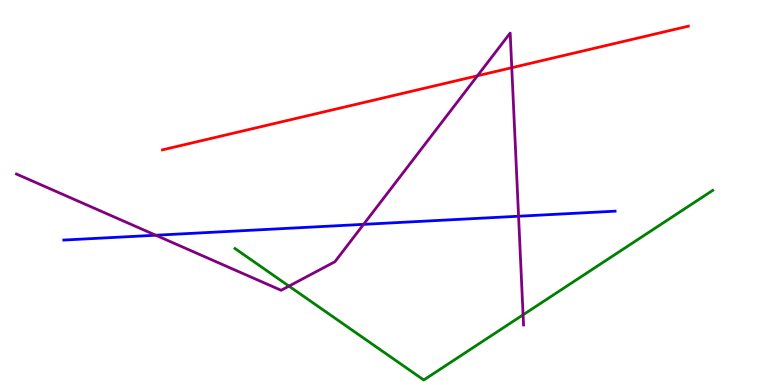[{'lines': ['blue', 'red'], 'intersections': []}, {'lines': ['green', 'red'], 'intersections': []}, {'lines': ['purple', 'red'], 'intersections': [{'x': 6.16, 'y': 8.03}, {'x': 6.6, 'y': 8.24}]}, {'lines': ['blue', 'green'], 'intersections': []}, {'lines': ['blue', 'purple'], 'intersections': [{'x': 2.01, 'y': 3.89}, {'x': 4.69, 'y': 4.17}, {'x': 6.69, 'y': 4.38}]}, {'lines': ['green', 'purple'], 'intersections': [{'x': 3.73, 'y': 2.57}, {'x': 6.75, 'y': 1.82}]}]